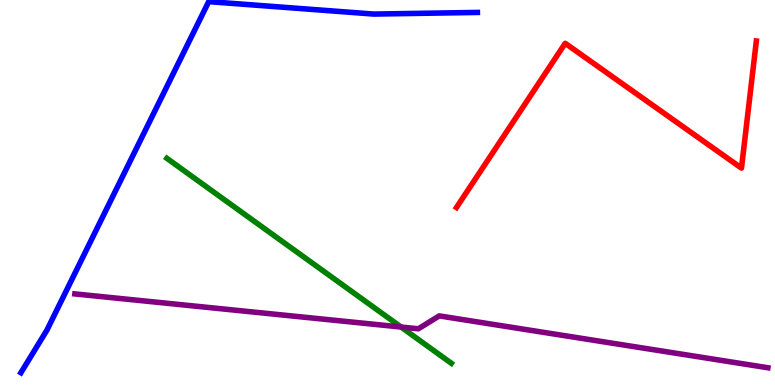[{'lines': ['blue', 'red'], 'intersections': []}, {'lines': ['green', 'red'], 'intersections': []}, {'lines': ['purple', 'red'], 'intersections': []}, {'lines': ['blue', 'green'], 'intersections': []}, {'lines': ['blue', 'purple'], 'intersections': []}, {'lines': ['green', 'purple'], 'intersections': [{'x': 5.18, 'y': 1.51}]}]